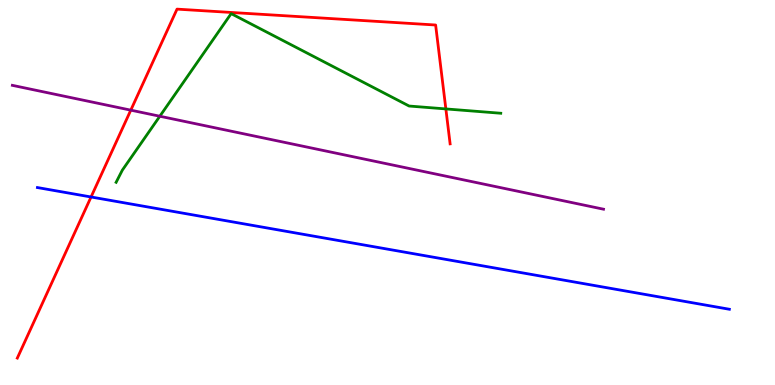[{'lines': ['blue', 'red'], 'intersections': [{'x': 1.17, 'y': 4.88}]}, {'lines': ['green', 'red'], 'intersections': [{'x': 5.75, 'y': 7.17}]}, {'lines': ['purple', 'red'], 'intersections': [{'x': 1.69, 'y': 7.14}]}, {'lines': ['blue', 'green'], 'intersections': []}, {'lines': ['blue', 'purple'], 'intersections': []}, {'lines': ['green', 'purple'], 'intersections': [{'x': 2.06, 'y': 6.98}]}]